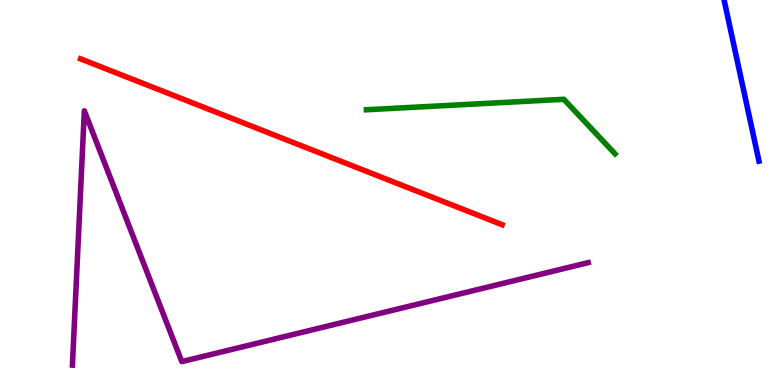[{'lines': ['blue', 'red'], 'intersections': []}, {'lines': ['green', 'red'], 'intersections': []}, {'lines': ['purple', 'red'], 'intersections': []}, {'lines': ['blue', 'green'], 'intersections': []}, {'lines': ['blue', 'purple'], 'intersections': []}, {'lines': ['green', 'purple'], 'intersections': []}]